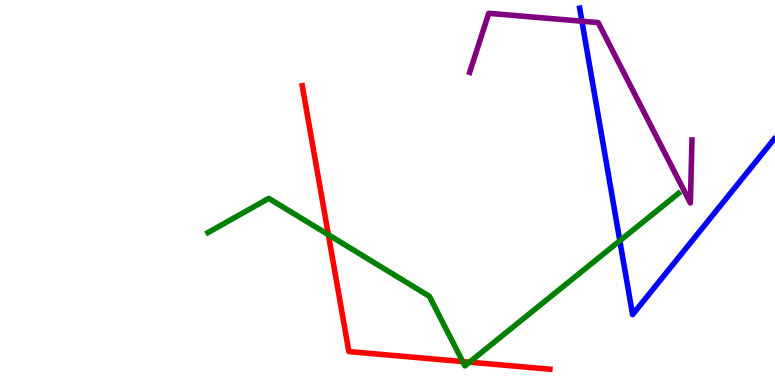[{'lines': ['blue', 'red'], 'intersections': []}, {'lines': ['green', 'red'], 'intersections': [{'x': 4.24, 'y': 3.9}, {'x': 5.97, 'y': 0.609}, {'x': 6.06, 'y': 0.593}]}, {'lines': ['purple', 'red'], 'intersections': []}, {'lines': ['blue', 'green'], 'intersections': [{'x': 8.0, 'y': 3.75}]}, {'lines': ['blue', 'purple'], 'intersections': [{'x': 7.51, 'y': 9.45}]}, {'lines': ['green', 'purple'], 'intersections': []}]